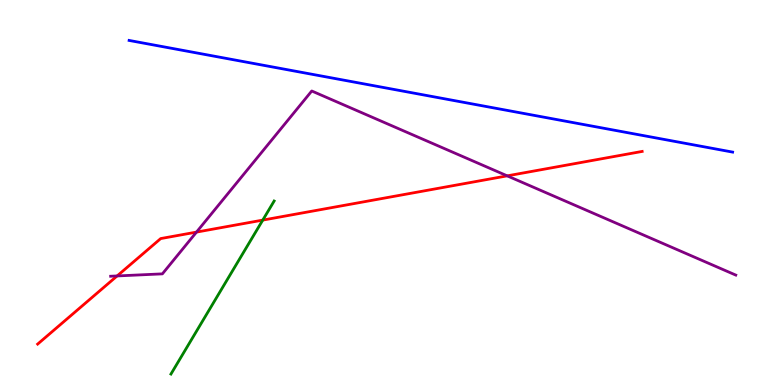[{'lines': ['blue', 'red'], 'intersections': []}, {'lines': ['green', 'red'], 'intersections': [{'x': 3.39, 'y': 4.28}]}, {'lines': ['purple', 'red'], 'intersections': [{'x': 1.51, 'y': 2.83}, {'x': 2.54, 'y': 3.97}, {'x': 6.54, 'y': 5.43}]}, {'lines': ['blue', 'green'], 'intersections': []}, {'lines': ['blue', 'purple'], 'intersections': []}, {'lines': ['green', 'purple'], 'intersections': []}]